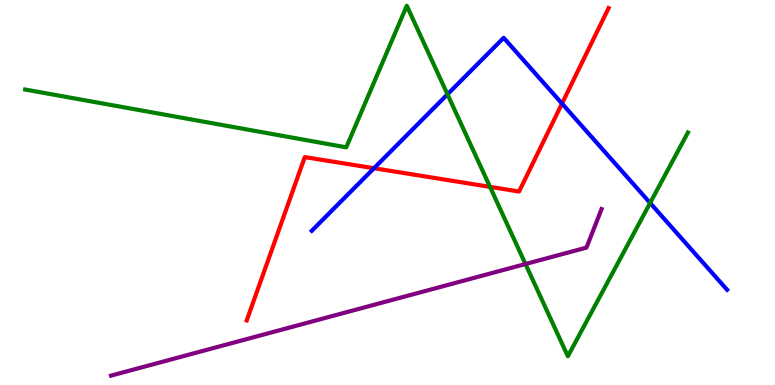[{'lines': ['blue', 'red'], 'intersections': [{'x': 4.83, 'y': 5.63}, {'x': 7.25, 'y': 7.31}]}, {'lines': ['green', 'red'], 'intersections': [{'x': 6.32, 'y': 5.15}]}, {'lines': ['purple', 'red'], 'intersections': []}, {'lines': ['blue', 'green'], 'intersections': [{'x': 5.77, 'y': 7.55}, {'x': 8.39, 'y': 4.73}]}, {'lines': ['blue', 'purple'], 'intersections': []}, {'lines': ['green', 'purple'], 'intersections': [{'x': 6.78, 'y': 3.14}]}]